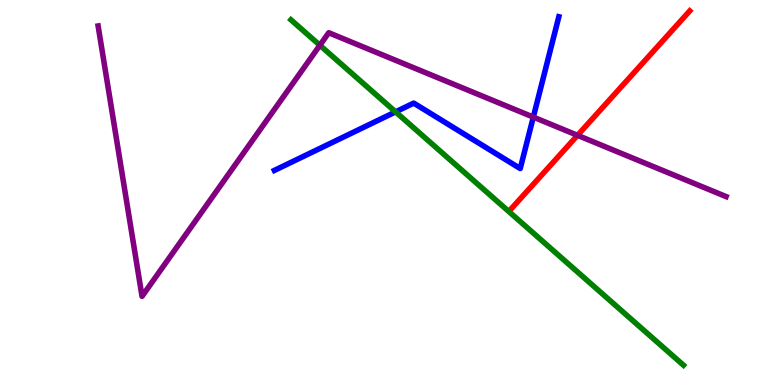[{'lines': ['blue', 'red'], 'intersections': []}, {'lines': ['green', 'red'], 'intersections': []}, {'lines': ['purple', 'red'], 'intersections': [{'x': 7.45, 'y': 6.49}]}, {'lines': ['blue', 'green'], 'intersections': [{'x': 5.1, 'y': 7.09}]}, {'lines': ['blue', 'purple'], 'intersections': [{'x': 6.88, 'y': 6.96}]}, {'lines': ['green', 'purple'], 'intersections': [{'x': 4.13, 'y': 8.82}]}]